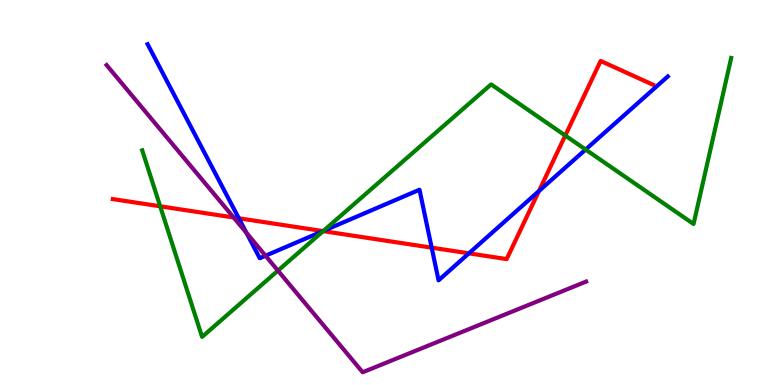[{'lines': ['blue', 'red'], 'intersections': [{'x': 3.08, 'y': 4.33}, {'x': 4.17, 'y': 4.0}, {'x': 5.57, 'y': 3.57}, {'x': 6.05, 'y': 3.42}, {'x': 6.95, 'y': 5.04}]}, {'lines': ['green', 'red'], 'intersections': [{'x': 2.07, 'y': 4.64}, {'x': 4.17, 'y': 4.0}, {'x': 7.29, 'y': 6.48}]}, {'lines': ['purple', 'red'], 'intersections': [{'x': 3.01, 'y': 4.35}]}, {'lines': ['blue', 'green'], 'intersections': [{'x': 4.17, 'y': 4.0}, {'x': 7.56, 'y': 6.12}]}, {'lines': ['blue', 'purple'], 'intersections': [{'x': 3.18, 'y': 3.95}, {'x': 3.43, 'y': 3.36}]}, {'lines': ['green', 'purple'], 'intersections': [{'x': 3.59, 'y': 2.97}]}]